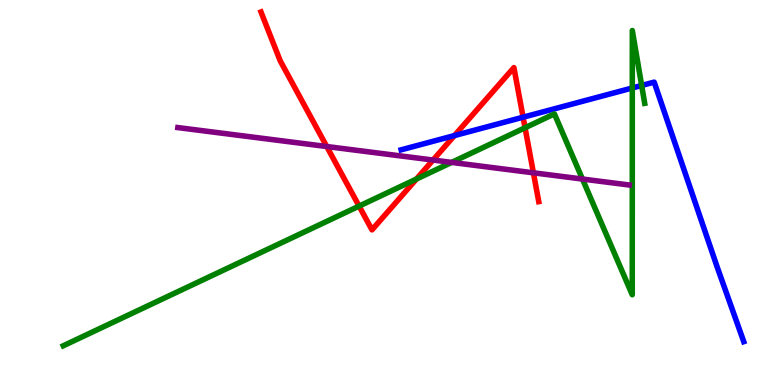[{'lines': ['blue', 'red'], 'intersections': [{'x': 5.86, 'y': 6.48}, {'x': 6.75, 'y': 6.96}]}, {'lines': ['green', 'red'], 'intersections': [{'x': 4.63, 'y': 4.65}, {'x': 5.37, 'y': 5.35}, {'x': 6.77, 'y': 6.68}]}, {'lines': ['purple', 'red'], 'intersections': [{'x': 4.22, 'y': 6.19}, {'x': 5.59, 'y': 5.84}, {'x': 6.88, 'y': 5.51}]}, {'lines': ['blue', 'green'], 'intersections': [{'x': 8.16, 'y': 7.71}, {'x': 8.28, 'y': 7.78}]}, {'lines': ['blue', 'purple'], 'intersections': []}, {'lines': ['green', 'purple'], 'intersections': [{'x': 5.83, 'y': 5.78}, {'x': 7.52, 'y': 5.35}]}]